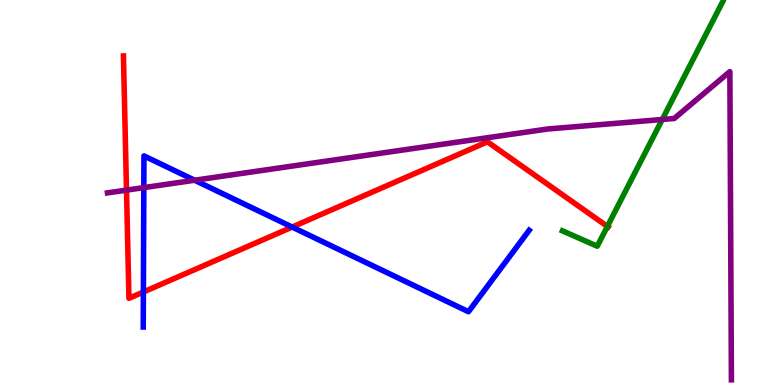[{'lines': ['blue', 'red'], 'intersections': [{'x': 1.85, 'y': 2.42}, {'x': 3.77, 'y': 4.1}]}, {'lines': ['green', 'red'], 'intersections': [{'x': 7.84, 'y': 4.12}]}, {'lines': ['purple', 'red'], 'intersections': [{'x': 1.63, 'y': 5.06}]}, {'lines': ['blue', 'green'], 'intersections': []}, {'lines': ['blue', 'purple'], 'intersections': [{'x': 1.86, 'y': 5.13}, {'x': 2.51, 'y': 5.32}]}, {'lines': ['green', 'purple'], 'intersections': [{'x': 8.55, 'y': 6.9}]}]